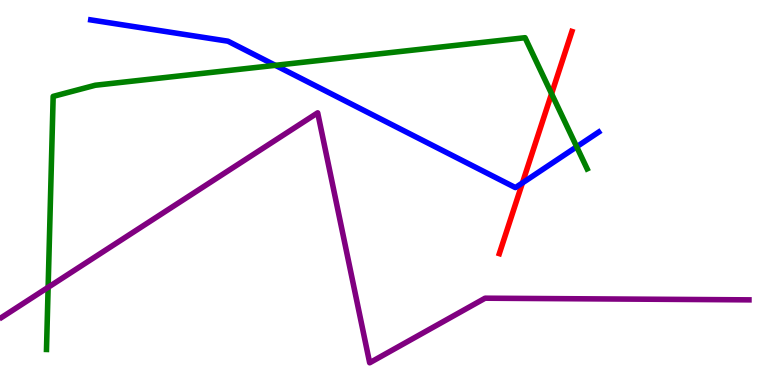[{'lines': ['blue', 'red'], 'intersections': [{'x': 6.74, 'y': 5.25}]}, {'lines': ['green', 'red'], 'intersections': [{'x': 7.12, 'y': 7.57}]}, {'lines': ['purple', 'red'], 'intersections': []}, {'lines': ['blue', 'green'], 'intersections': [{'x': 3.55, 'y': 8.3}, {'x': 7.44, 'y': 6.19}]}, {'lines': ['blue', 'purple'], 'intersections': []}, {'lines': ['green', 'purple'], 'intersections': [{'x': 0.621, 'y': 2.54}]}]